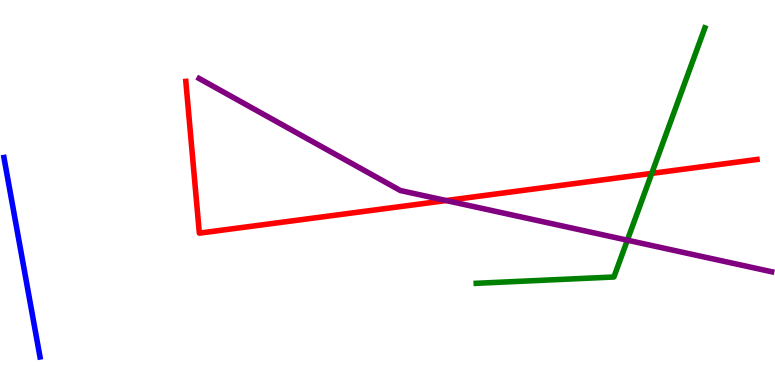[{'lines': ['blue', 'red'], 'intersections': []}, {'lines': ['green', 'red'], 'intersections': [{'x': 8.41, 'y': 5.5}]}, {'lines': ['purple', 'red'], 'intersections': [{'x': 5.76, 'y': 4.79}]}, {'lines': ['blue', 'green'], 'intersections': []}, {'lines': ['blue', 'purple'], 'intersections': []}, {'lines': ['green', 'purple'], 'intersections': [{'x': 8.09, 'y': 3.76}]}]